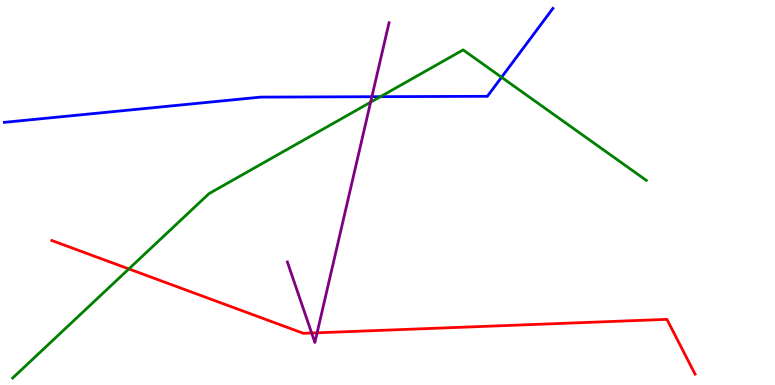[{'lines': ['blue', 'red'], 'intersections': []}, {'lines': ['green', 'red'], 'intersections': [{'x': 1.66, 'y': 3.02}]}, {'lines': ['purple', 'red'], 'intersections': [{'x': 4.02, 'y': 1.35}, {'x': 4.09, 'y': 1.36}]}, {'lines': ['blue', 'green'], 'intersections': [{'x': 4.91, 'y': 7.49}, {'x': 6.47, 'y': 7.99}]}, {'lines': ['blue', 'purple'], 'intersections': [{'x': 4.8, 'y': 7.49}]}, {'lines': ['green', 'purple'], 'intersections': [{'x': 4.78, 'y': 7.34}]}]